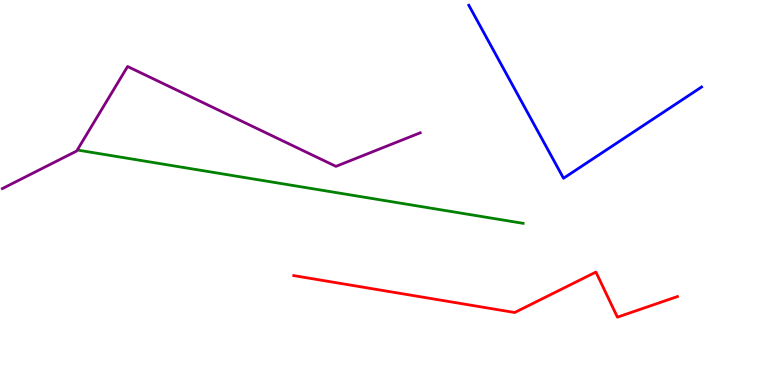[{'lines': ['blue', 'red'], 'intersections': []}, {'lines': ['green', 'red'], 'intersections': []}, {'lines': ['purple', 'red'], 'intersections': []}, {'lines': ['blue', 'green'], 'intersections': []}, {'lines': ['blue', 'purple'], 'intersections': []}, {'lines': ['green', 'purple'], 'intersections': []}]